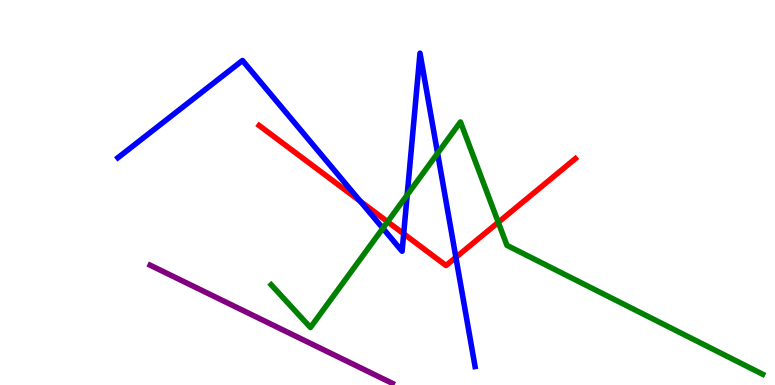[{'lines': ['blue', 'red'], 'intersections': [{'x': 4.65, 'y': 4.77}, {'x': 5.21, 'y': 3.93}, {'x': 5.88, 'y': 3.32}]}, {'lines': ['green', 'red'], 'intersections': [{'x': 5.0, 'y': 4.24}, {'x': 6.43, 'y': 4.23}]}, {'lines': ['purple', 'red'], 'intersections': []}, {'lines': ['blue', 'green'], 'intersections': [{'x': 4.94, 'y': 4.07}, {'x': 5.25, 'y': 4.94}, {'x': 5.65, 'y': 6.02}]}, {'lines': ['blue', 'purple'], 'intersections': []}, {'lines': ['green', 'purple'], 'intersections': []}]